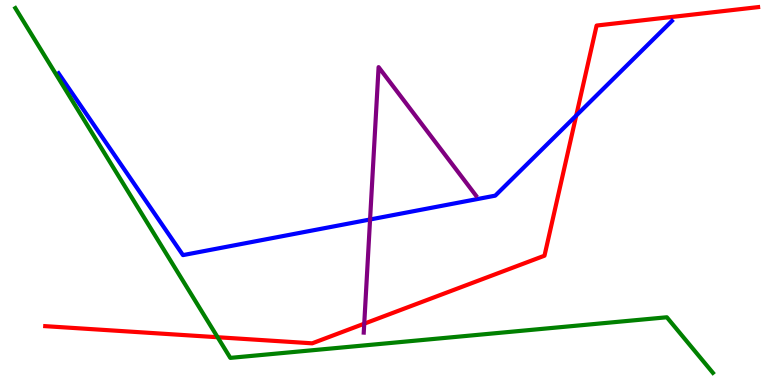[{'lines': ['blue', 'red'], 'intersections': [{'x': 7.44, 'y': 7.0}]}, {'lines': ['green', 'red'], 'intersections': [{'x': 2.81, 'y': 1.24}]}, {'lines': ['purple', 'red'], 'intersections': [{'x': 4.7, 'y': 1.59}]}, {'lines': ['blue', 'green'], 'intersections': []}, {'lines': ['blue', 'purple'], 'intersections': [{'x': 4.78, 'y': 4.3}]}, {'lines': ['green', 'purple'], 'intersections': []}]